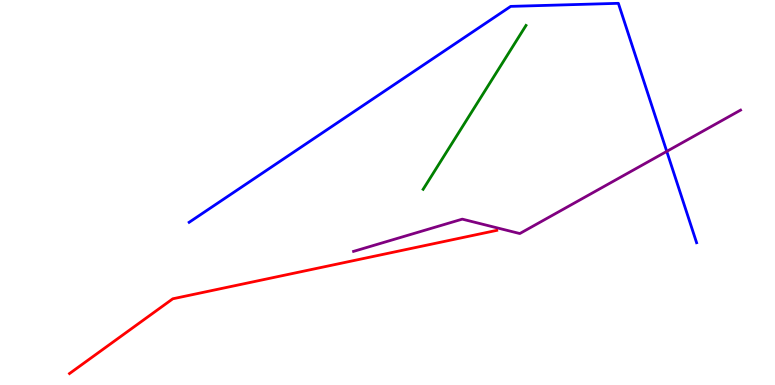[{'lines': ['blue', 'red'], 'intersections': []}, {'lines': ['green', 'red'], 'intersections': []}, {'lines': ['purple', 'red'], 'intersections': []}, {'lines': ['blue', 'green'], 'intersections': []}, {'lines': ['blue', 'purple'], 'intersections': [{'x': 8.6, 'y': 6.07}]}, {'lines': ['green', 'purple'], 'intersections': []}]